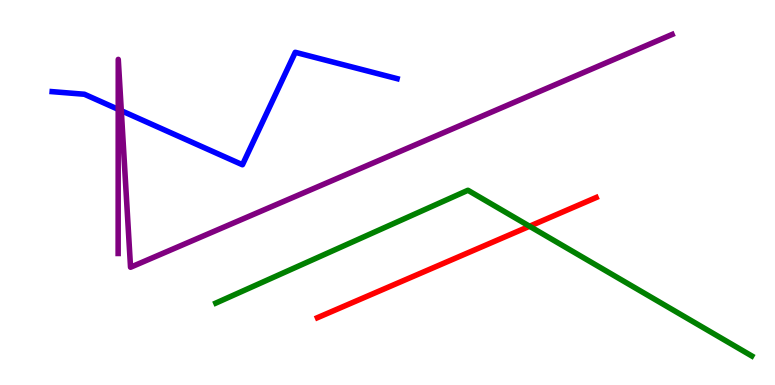[{'lines': ['blue', 'red'], 'intersections': []}, {'lines': ['green', 'red'], 'intersections': [{'x': 6.83, 'y': 4.12}]}, {'lines': ['purple', 'red'], 'intersections': []}, {'lines': ['blue', 'green'], 'intersections': []}, {'lines': ['blue', 'purple'], 'intersections': [{'x': 1.53, 'y': 7.16}, {'x': 1.57, 'y': 7.12}]}, {'lines': ['green', 'purple'], 'intersections': []}]